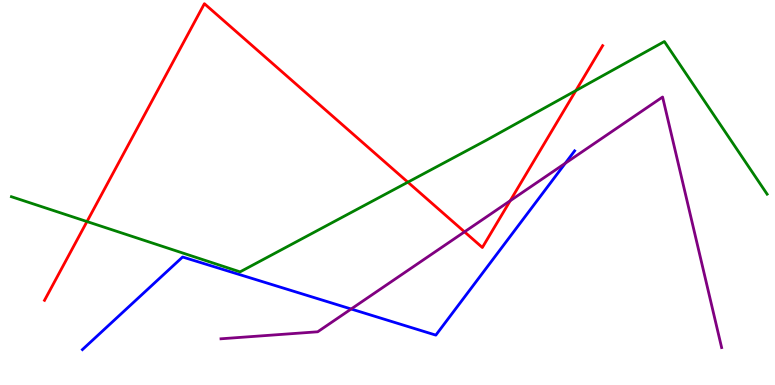[{'lines': ['blue', 'red'], 'intersections': []}, {'lines': ['green', 'red'], 'intersections': [{'x': 1.12, 'y': 4.25}, {'x': 5.26, 'y': 5.27}, {'x': 7.43, 'y': 7.65}]}, {'lines': ['purple', 'red'], 'intersections': [{'x': 5.99, 'y': 3.98}, {'x': 6.58, 'y': 4.79}]}, {'lines': ['blue', 'green'], 'intersections': []}, {'lines': ['blue', 'purple'], 'intersections': [{'x': 4.53, 'y': 1.97}, {'x': 7.29, 'y': 5.76}]}, {'lines': ['green', 'purple'], 'intersections': []}]